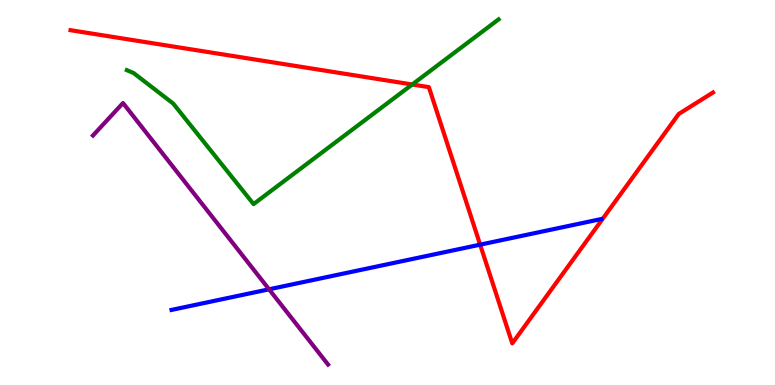[{'lines': ['blue', 'red'], 'intersections': [{'x': 6.2, 'y': 3.65}]}, {'lines': ['green', 'red'], 'intersections': [{'x': 5.32, 'y': 7.81}]}, {'lines': ['purple', 'red'], 'intersections': []}, {'lines': ['blue', 'green'], 'intersections': []}, {'lines': ['blue', 'purple'], 'intersections': [{'x': 3.47, 'y': 2.49}]}, {'lines': ['green', 'purple'], 'intersections': []}]